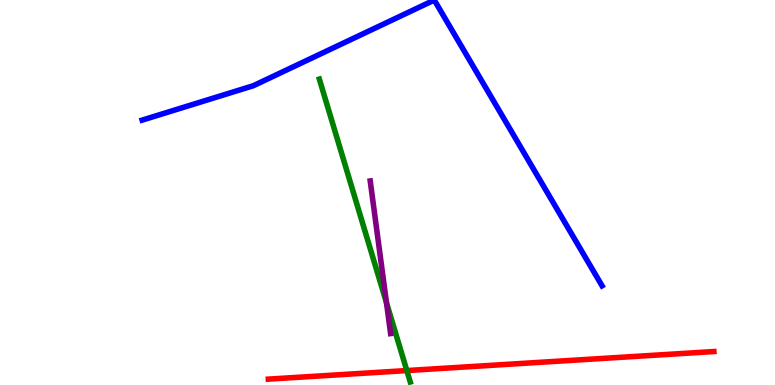[{'lines': ['blue', 'red'], 'intersections': []}, {'lines': ['green', 'red'], 'intersections': [{'x': 5.25, 'y': 0.375}]}, {'lines': ['purple', 'red'], 'intersections': []}, {'lines': ['blue', 'green'], 'intersections': []}, {'lines': ['blue', 'purple'], 'intersections': []}, {'lines': ['green', 'purple'], 'intersections': [{'x': 4.99, 'y': 2.13}]}]